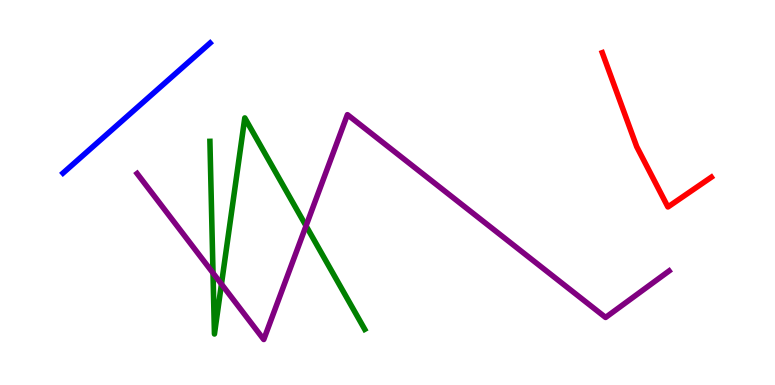[{'lines': ['blue', 'red'], 'intersections': []}, {'lines': ['green', 'red'], 'intersections': []}, {'lines': ['purple', 'red'], 'intersections': []}, {'lines': ['blue', 'green'], 'intersections': []}, {'lines': ['blue', 'purple'], 'intersections': []}, {'lines': ['green', 'purple'], 'intersections': [{'x': 2.75, 'y': 2.91}, {'x': 2.86, 'y': 2.62}, {'x': 3.95, 'y': 4.13}]}]